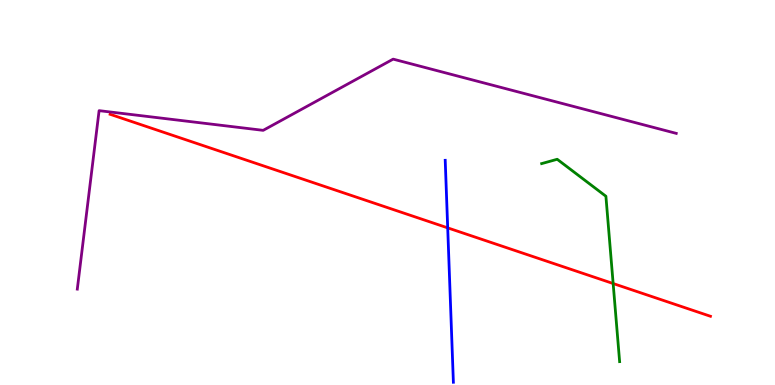[{'lines': ['blue', 'red'], 'intersections': [{'x': 5.78, 'y': 4.08}]}, {'lines': ['green', 'red'], 'intersections': [{'x': 7.91, 'y': 2.64}]}, {'lines': ['purple', 'red'], 'intersections': []}, {'lines': ['blue', 'green'], 'intersections': []}, {'lines': ['blue', 'purple'], 'intersections': []}, {'lines': ['green', 'purple'], 'intersections': []}]